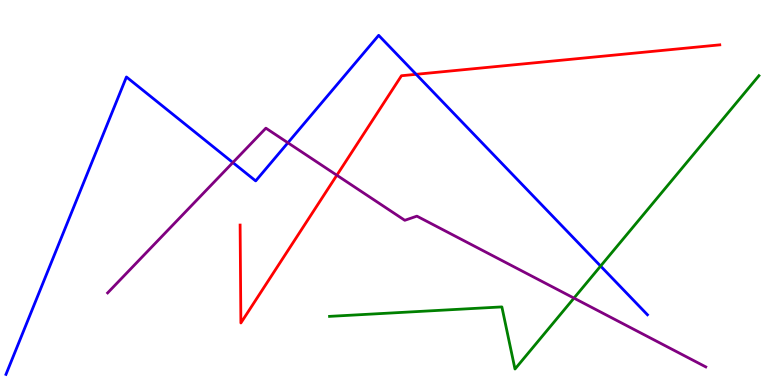[{'lines': ['blue', 'red'], 'intersections': [{'x': 5.37, 'y': 8.07}]}, {'lines': ['green', 'red'], 'intersections': []}, {'lines': ['purple', 'red'], 'intersections': [{'x': 4.35, 'y': 5.45}]}, {'lines': ['blue', 'green'], 'intersections': [{'x': 7.75, 'y': 3.09}]}, {'lines': ['blue', 'purple'], 'intersections': [{'x': 3.0, 'y': 5.78}, {'x': 3.71, 'y': 6.29}]}, {'lines': ['green', 'purple'], 'intersections': [{'x': 7.41, 'y': 2.26}]}]